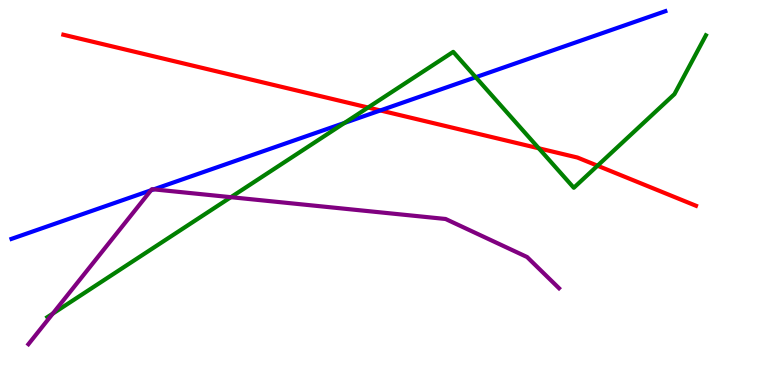[{'lines': ['blue', 'red'], 'intersections': [{'x': 4.91, 'y': 7.13}]}, {'lines': ['green', 'red'], 'intersections': [{'x': 4.75, 'y': 7.21}, {'x': 6.95, 'y': 6.15}, {'x': 7.71, 'y': 5.7}]}, {'lines': ['purple', 'red'], 'intersections': []}, {'lines': ['blue', 'green'], 'intersections': [{'x': 4.45, 'y': 6.81}, {'x': 6.14, 'y': 7.99}]}, {'lines': ['blue', 'purple'], 'intersections': [{'x': 1.95, 'y': 5.06}, {'x': 1.98, 'y': 5.08}]}, {'lines': ['green', 'purple'], 'intersections': [{'x': 0.681, 'y': 1.85}, {'x': 2.98, 'y': 4.88}]}]